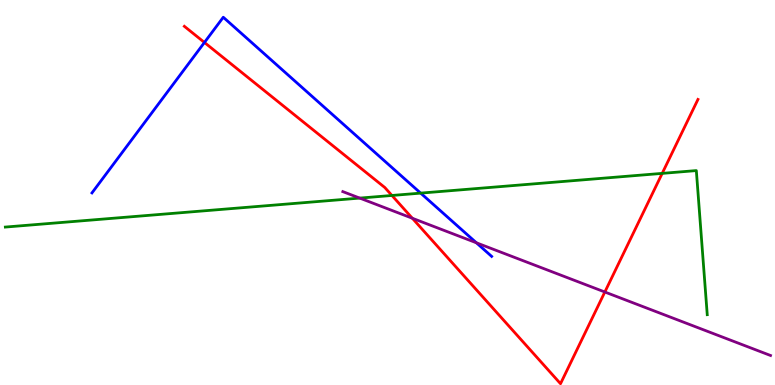[{'lines': ['blue', 'red'], 'intersections': [{'x': 2.64, 'y': 8.9}]}, {'lines': ['green', 'red'], 'intersections': [{'x': 5.06, 'y': 4.92}, {'x': 8.54, 'y': 5.5}]}, {'lines': ['purple', 'red'], 'intersections': [{'x': 5.32, 'y': 4.33}, {'x': 7.8, 'y': 2.42}]}, {'lines': ['blue', 'green'], 'intersections': [{'x': 5.43, 'y': 4.98}]}, {'lines': ['blue', 'purple'], 'intersections': [{'x': 6.15, 'y': 3.69}]}, {'lines': ['green', 'purple'], 'intersections': [{'x': 4.64, 'y': 4.85}]}]